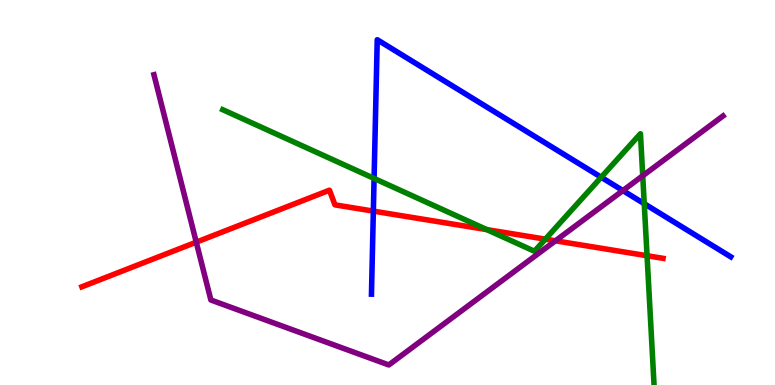[{'lines': ['blue', 'red'], 'intersections': [{'x': 4.82, 'y': 4.52}]}, {'lines': ['green', 'red'], 'intersections': [{'x': 6.28, 'y': 4.04}, {'x': 7.04, 'y': 3.79}, {'x': 8.35, 'y': 3.36}]}, {'lines': ['purple', 'red'], 'intersections': [{'x': 2.53, 'y': 3.71}, {'x': 7.17, 'y': 3.75}]}, {'lines': ['blue', 'green'], 'intersections': [{'x': 4.83, 'y': 5.37}, {'x': 7.76, 'y': 5.4}, {'x': 8.31, 'y': 4.71}]}, {'lines': ['blue', 'purple'], 'intersections': [{'x': 8.04, 'y': 5.05}]}, {'lines': ['green', 'purple'], 'intersections': [{'x': 8.29, 'y': 5.43}]}]